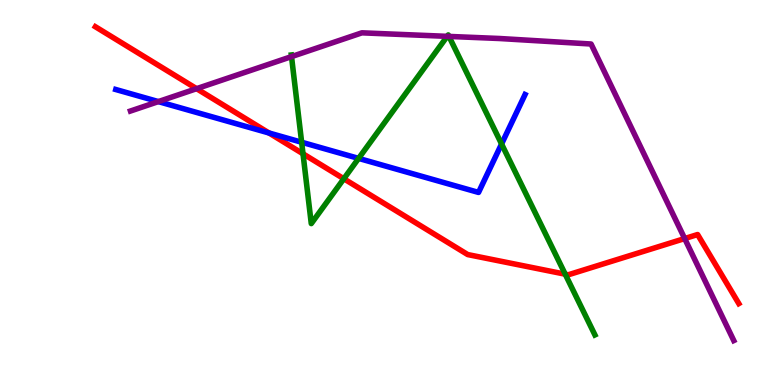[{'lines': ['blue', 'red'], 'intersections': [{'x': 3.47, 'y': 6.55}]}, {'lines': ['green', 'red'], 'intersections': [{'x': 3.91, 'y': 6.01}, {'x': 4.44, 'y': 5.36}, {'x': 7.29, 'y': 2.88}]}, {'lines': ['purple', 'red'], 'intersections': [{'x': 2.54, 'y': 7.7}, {'x': 8.83, 'y': 3.8}]}, {'lines': ['blue', 'green'], 'intersections': [{'x': 3.89, 'y': 6.31}, {'x': 4.63, 'y': 5.89}, {'x': 6.47, 'y': 6.26}]}, {'lines': ['blue', 'purple'], 'intersections': [{'x': 2.04, 'y': 7.36}]}, {'lines': ['green', 'purple'], 'intersections': [{'x': 3.76, 'y': 8.53}, {'x': 5.77, 'y': 9.06}, {'x': 5.79, 'y': 9.05}]}]